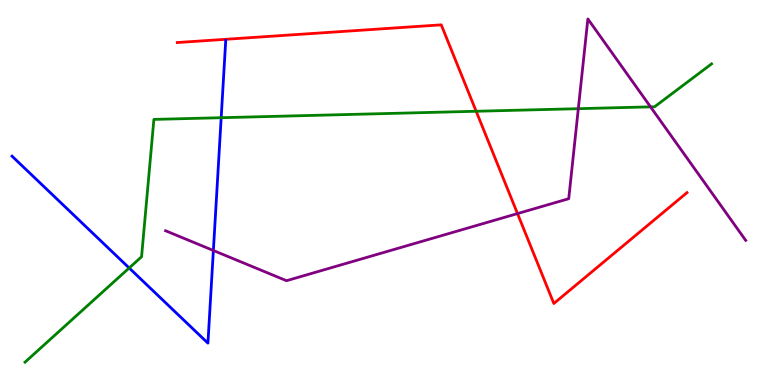[{'lines': ['blue', 'red'], 'intersections': []}, {'lines': ['green', 'red'], 'intersections': [{'x': 6.14, 'y': 7.11}]}, {'lines': ['purple', 'red'], 'intersections': [{'x': 6.68, 'y': 4.45}]}, {'lines': ['blue', 'green'], 'intersections': [{'x': 1.67, 'y': 3.04}, {'x': 2.85, 'y': 6.94}]}, {'lines': ['blue', 'purple'], 'intersections': [{'x': 2.75, 'y': 3.49}]}, {'lines': ['green', 'purple'], 'intersections': [{'x': 7.46, 'y': 7.18}, {'x': 8.39, 'y': 7.22}]}]